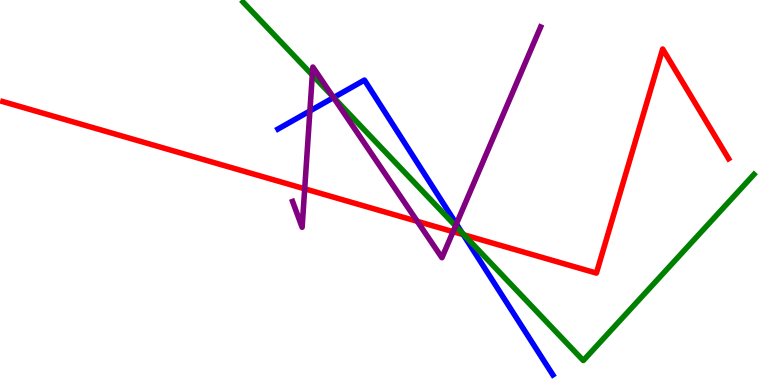[{'lines': ['blue', 'red'], 'intersections': [{'x': 5.98, 'y': 3.91}]}, {'lines': ['green', 'red'], 'intersections': [{'x': 5.99, 'y': 3.9}]}, {'lines': ['purple', 'red'], 'intersections': [{'x': 3.93, 'y': 5.1}, {'x': 5.38, 'y': 4.25}, {'x': 5.85, 'y': 3.98}]}, {'lines': ['blue', 'green'], 'intersections': [{'x': 4.31, 'y': 7.47}, {'x': 5.96, 'y': 3.95}]}, {'lines': ['blue', 'purple'], 'intersections': [{'x': 4.0, 'y': 7.12}, {'x': 4.3, 'y': 7.46}, {'x': 5.89, 'y': 4.18}]}, {'lines': ['green', 'purple'], 'intersections': [{'x': 4.03, 'y': 8.05}, {'x': 4.3, 'y': 7.49}, {'x': 5.88, 'y': 4.13}]}]